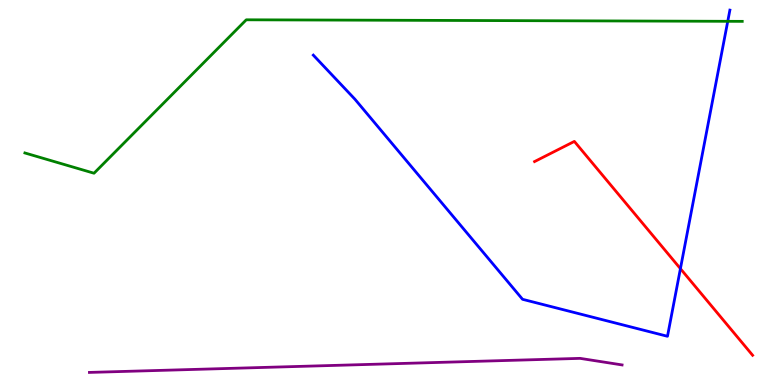[{'lines': ['blue', 'red'], 'intersections': [{'x': 8.78, 'y': 3.02}]}, {'lines': ['green', 'red'], 'intersections': []}, {'lines': ['purple', 'red'], 'intersections': []}, {'lines': ['blue', 'green'], 'intersections': [{'x': 9.39, 'y': 9.45}]}, {'lines': ['blue', 'purple'], 'intersections': []}, {'lines': ['green', 'purple'], 'intersections': []}]